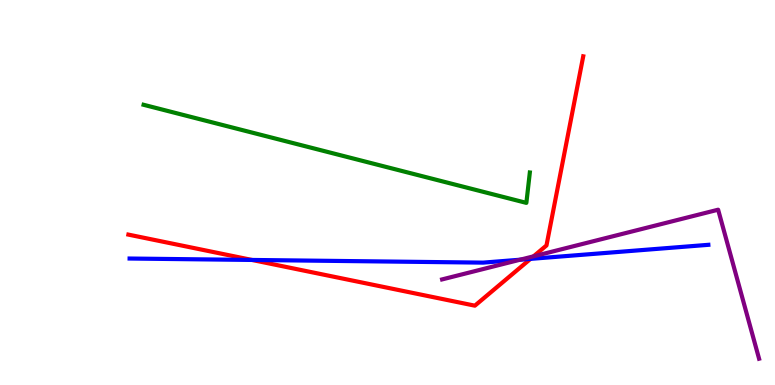[{'lines': ['blue', 'red'], 'intersections': [{'x': 3.25, 'y': 3.25}, {'x': 6.85, 'y': 3.28}]}, {'lines': ['green', 'red'], 'intersections': []}, {'lines': ['purple', 'red'], 'intersections': [{'x': 6.88, 'y': 3.34}]}, {'lines': ['blue', 'green'], 'intersections': []}, {'lines': ['blue', 'purple'], 'intersections': [{'x': 6.71, 'y': 3.25}]}, {'lines': ['green', 'purple'], 'intersections': []}]